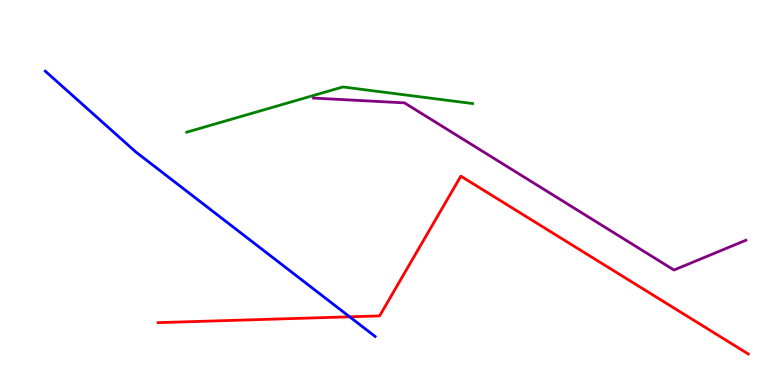[{'lines': ['blue', 'red'], 'intersections': [{'x': 4.51, 'y': 1.77}]}, {'lines': ['green', 'red'], 'intersections': []}, {'lines': ['purple', 'red'], 'intersections': []}, {'lines': ['blue', 'green'], 'intersections': []}, {'lines': ['blue', 'purple'], 'intersections': []}, {'lines': ['green', 'purple'], 'intersections': []}]